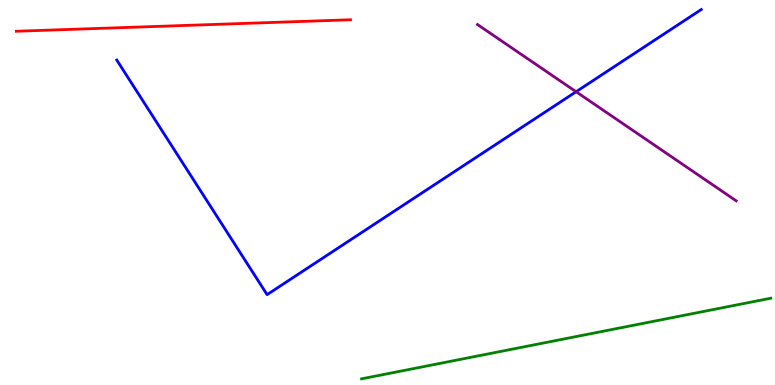[{'lines': ['blue', 'red'], 'intersections': []}, {'lines': ['green', 'red'], 'intersections': []}, {'lines': ['purple', 'red'], 'intersections': []}, {'lines': ['blue', 'green'], 'intersections': []}, {'lines': ['blue', 'purple'], 'intersections': [{'x': 7.43, 'y': 7.62}]}, {'lines': ['green', 'purple'], 'intersections': []}]